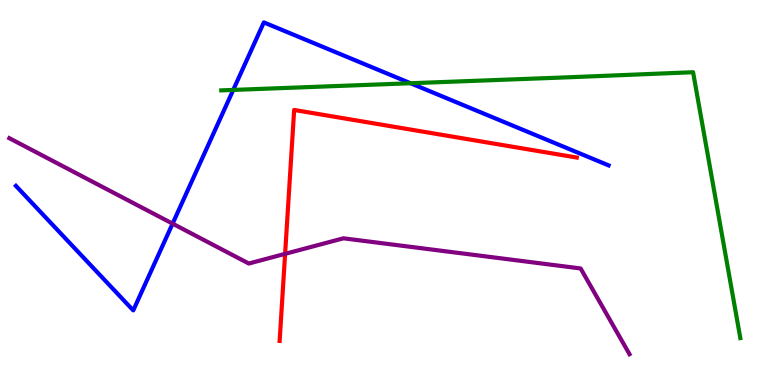[{'lines': ['blue', 'red'], 'intersections': []}, {'lines': ['green', 'red'], 'intersections': []}, {'lines': ['purple', 'red'], 'intersections': [{'x': 3.68, 'y': 3.41}]}, {'lines': ['blue', 'green'], 'intersections': [{'x': 3.01, 'y': 7.66}, {'x': 5.3, 'y': 7.84}]}, {'lines': ['blue', 'purple'], 'intersections': [{'x': 2.23, 'y': 4.19}]}, {'lines': ['green', 'purple'], 'intersections': []}]